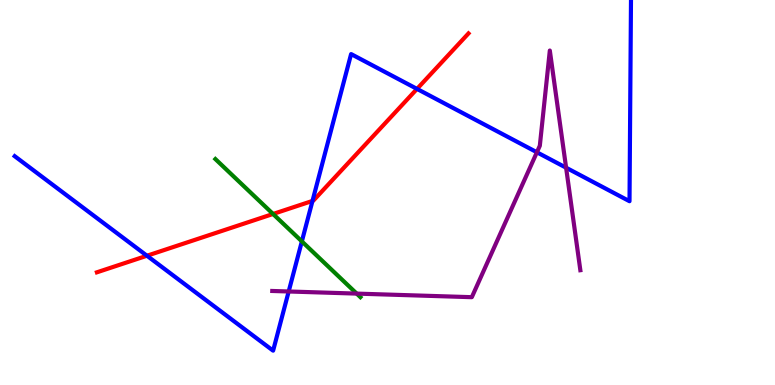[{'lines': ['blue', 'red'], 'intersections': [{'x': 1.9, 'y': 3.36}, {'x': 4.03, 'y': 4.78}, {'x': 5.38, 'y': 7.69}]}, {'lines': ['green', 'red'], 'intersections': [{'x': 3.52, 'y': 4.44}]}, {'lines': ['purple', 'red'], 'intersections': []}, {'lines': ['blue', 'green'], 'intersections': [{'x': 3.89, 'y': 3.73}]}, {'lines': ['blue', 'purple'], 'intersections': [{'x': 3.72, 'y': 2.43}, {'x': 6.93, 'y': 6.04}, {'x': 7.3, 'y': 5.64}]}, {'lines': ['green', 'purple'], 'intersections': [{'x': 4.6, 'y': 2.37}]}]